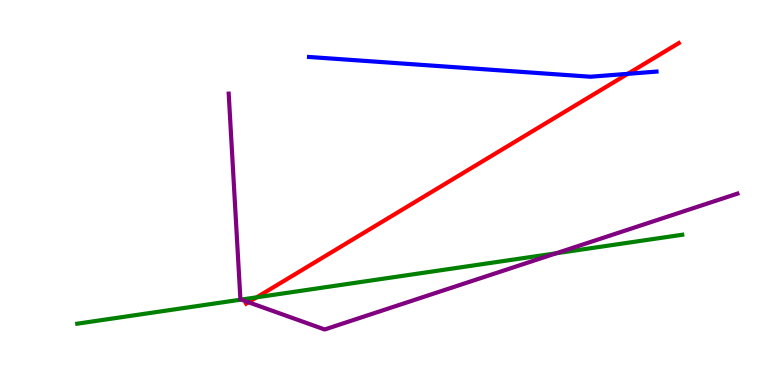[{'lines': ['blue', 'red'], 'intersections': [{'x': 8.1, 'y': 8.08}]}, {'lines': ['green', 'red'], 'intersections': [{'x': 3.31, 'y': 2.28}]}, {'lines': ['purple', 'red'], 'intersections': [{'x': 3.21, 'y': 2.15}]}, {'lines': ['blue', 'green'], 'intersections': []}, {'lines': ['blue', 'purple'], 'intersections': []}, {'lines': ['green', 'purple'], 'intersections': [{'x': 3.11, 'y': 2.22}, {'x': 7.18, 'y': 3.42}]}]